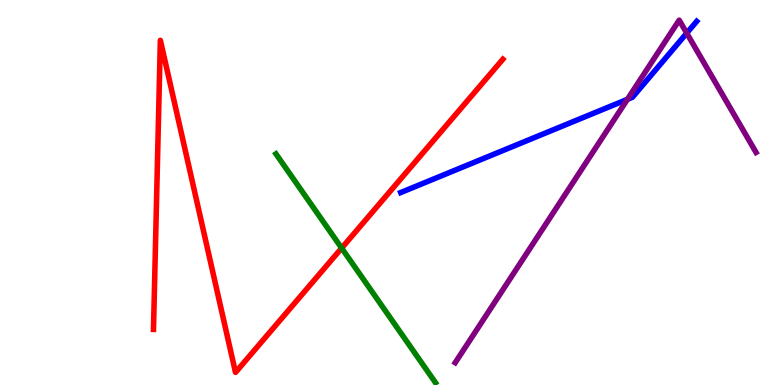[{'lines': ['blue', 'red'], 'intersections': []}, {'lines': ['green', 'red'], 'intersections': [{'x': 4.41, 'y': 3.56}]}, {'lines': ['purple', 'red'], 'intersections': []}, {'lines': ['blue', 'green'], 'intersections': []}, {'lines': ['blue', 'purple'], 'intersections': [{'x': 8.1, 'y': 7.42}, {'x': 8.86, 'y': 9.14}]}, {'lines': ['green', 'purple'], 'intersections': []}]